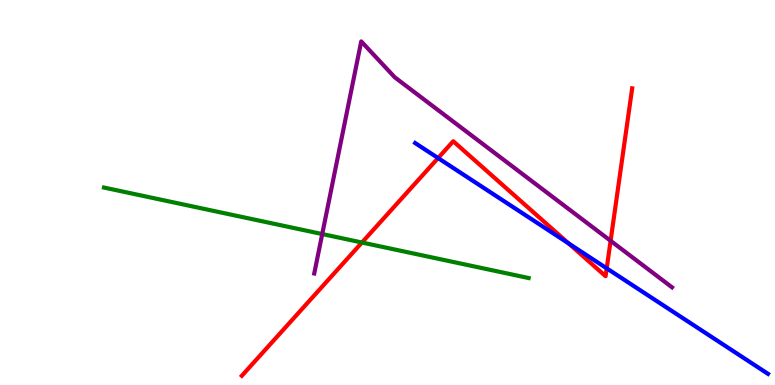[{'lines': ['blue', 'red'], 'intersections': [{'x': 5.65, 'y': 5.89}, {'x': 7.34, 'y': 3.68}, {'x': 7.83, 'y': 3.03}]}, {'lines': ['green', 'red'], 'intersections': [{'x': 4.67, 'y': 3.7}]}, {'lines': ['purple', 'red'], 'intersections': [{'x': 7.88, 'y': 3.75}]}, {'lines': ['blue', 'green'], 'intersections': []}, {'lines': ['blue', 'purple'], 'intersections': []}, {'lines': ['green', 'purple'], 'intersections': [{'x': 4.16, 'y': 3.92}]}]